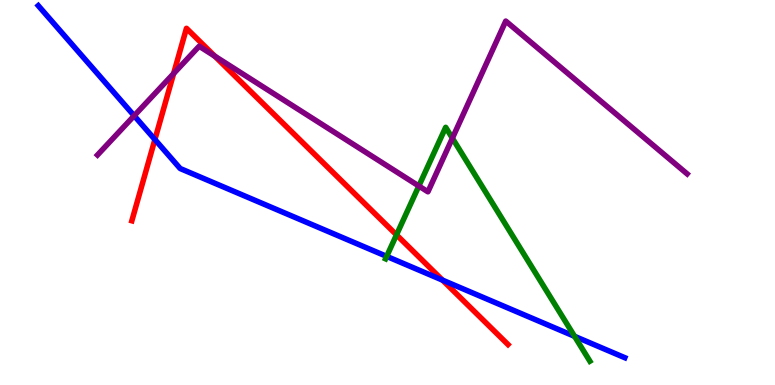[{'lines': ['blue', 'red'], 'intersections': [{'x': 2.0, 'y': 6.38}, {'x': 5.71, 'y': 2.72}]}, {'lines': ['green', 'red'], 'intersections': [{'x': 5.12, 'y': 3.9}]}, {'lines': ['purple', 'red'], 'intersections': [{'x': 2.24, 'y': 8.09}, {'x': 2.77, 'y': 8.54}]}, {'lines': ['blue', 'green'], 'intersections': [{'x': 4.99, 'y': 3.34}, {'x': 7.41, 'y': 1.26}]}, {'lines': ['blue', 'purple'], 'intersections': [{'x': 1.73, 'y': 6.99}]}, {'lines': ['green', 'purple'], 'intersections': [{'x': 5.4, 'y': 5.17}, {'x': 5.84, 'y': 6.41}]}]